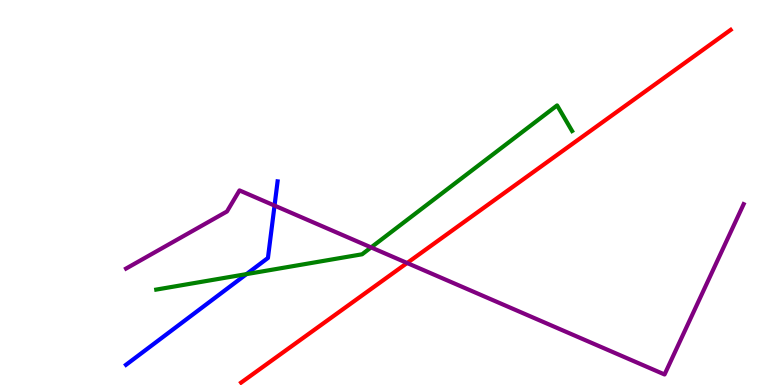[{'lines': ['blue', 'red'], 'intersections': []}, {'lines': ['green', 'red'], 'intersections': []}, {'lines': ['purple', 'red'], 'intersections': [{'x': 5.25, 'y': 3.17}]}, {'lines': ['blue', 'green'], 'intersections': [{'x': 3.18, 'y': 2.88}]}, {'lines': ['blue', 'purple'], 'intersections': [{'x': 3.54, 'y': 4.66}]}, {'lines': ['green', 'purple'], 'intersections': [{'x': 4.79, 'y': 3.57}]}]